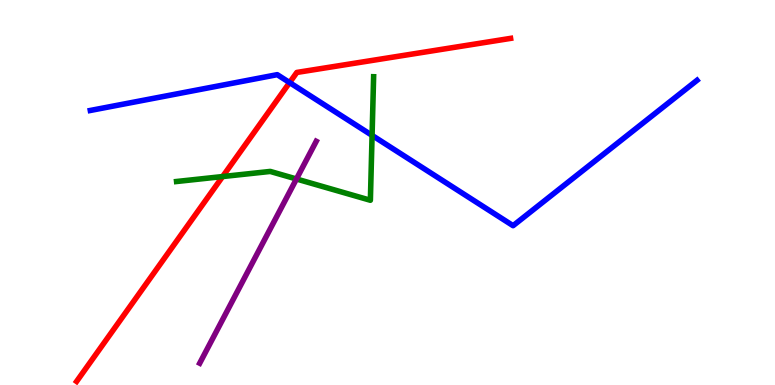[{'lines': ['blue', 'red'], 'intersections': [{'x': 3.74, 'y': 7.86}]}, {'lines': ['green', 'red'], 'intersections': [{'x': 2.87, 'y': 5.41}]}, {'lines': ['purple', 'red'], 'intersections': []}, {'lines': ['blue', 'green'], 'intersections': [{'x': 4.8, 'y': 6.48}]}, {'lines': ['blue', 'purple'], 'intersections': []}, {'lines': ['green', 'purple'], 'intersections': [{'x': 3.83, 'y': 5.35}]}]